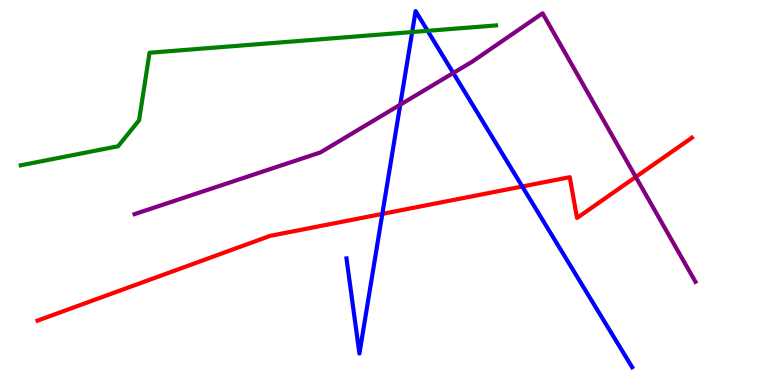[{'lines': ['blue', 'red'], 'intersections': [{'x': 4.93, 'y': 4.44}, {'x': 6.74, 'y': 5.16}]}, {'lines': ['green', 'red'], 'intersections': []}, {'lines': ['purple', 'red'], 'intersections': [{'x': 8.2, 'y': 5.4}]}, {'lines': ['blue', 'green'], 'intersections': [{'x': 5.32, 'y': 9.17}, {'x': 5.52, 'y': 9.2}]}, {'lines': ['blue', 'purple'], 'intersections': [{'x': 5.16, 'y': 7.28}, {'x': 5.85, 'y': 8.1}]}, {'lines': ['green', 'purple'], 'intersections': []}]